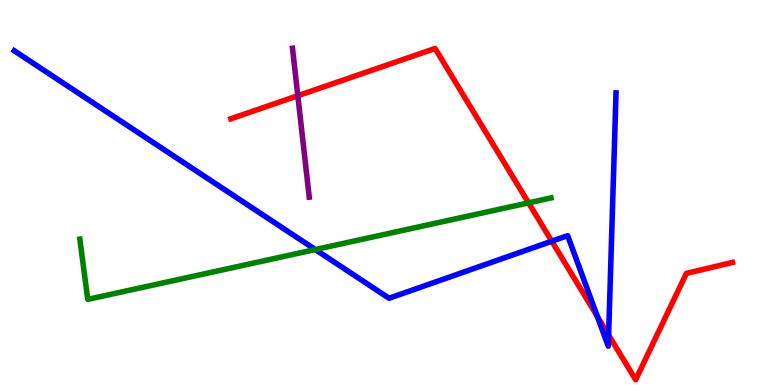[{'lines': ['blue', 'red'], 'intersections': [{'x': 7.12, 'y': 3.73}, {'x': 7.71, 'y': 1.78}, {'x': 7.85, 'y': 1.3}]}, {'lines': ['green', 'red'], 'intersections': [{'x': 6.82, 'y': 4.73}]}, {'lines': ['purple', 'red'], 'intersections': [{'x': 3.84, 'y': 7.51}]}, {'lines': ['blue', 'green'], 'intersections': [{'x': 4.07, 'y': 3.52}]}, {'lines': ['blue', 'purple'], 'intersections': []}, {'lines': ['green', 'purple'], 'intersections': []}]